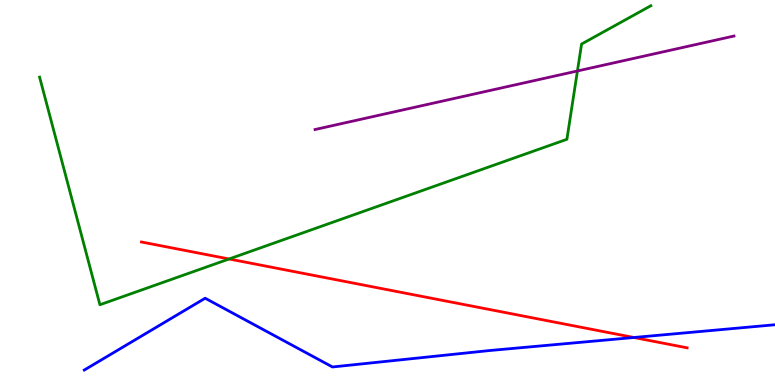[{'lines': ['blue', 'red'], 'intersections': [{'x': 8.18, 'y': 1.23}]}, {'lines': ['green', 'red'], 'intersections': [{'x': 2.96, 'y': 3.27}]}, {'lines': ['purple', 'red'], 'intersections': []}, {'lines': ['blue', 'green'], 'intersections': []}, {'lines': ['blue', 'purple'], 'intersections': []}, {'lines': ['green', 'purple'], 'intersections': [{'x': 7.45, 'y': 8.16}]}]